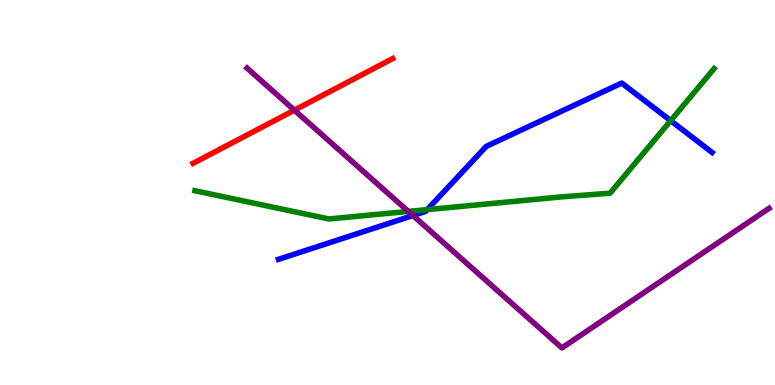[{'lines': ['blue', 'red'], 'intersections': []}, {'lines': ['green', 'red'], 'intersections': []}, {'lines': ['purple', 'red'], 'intersections': [{'x': 3.8, 'y': 7.14}]}, {'lines': ['blue', 'green'], 'intersections': [{'x': 5.51, 'y': 4.55}, {'x': 8.65, 'y': 6.87}]}, {'lines': ['blue', 'purple'], 'intersections': [{'x': 5.33, 'y': 4.4}]}, {'lines': ['green', 'purple'], 'intersections': [{'x': 5.27, 'y': 4.51}]}]